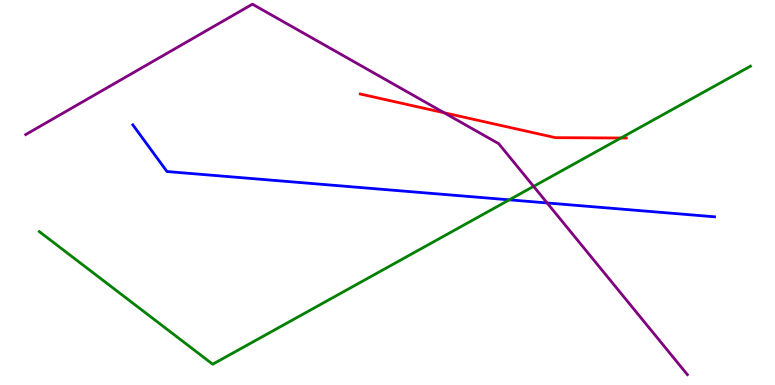[{'lines': ['blue', 'red'], 'intersections': []}, {'lines': ['green', 'red'], 'intersections': [{'x': 8.01, 'y': 6.42}]}, {'lines': ['purple', 'red'], 'intersections': [{'x': 5.73, 'y': 7.07}]}, {'lines': ['blue', 'green'], 'intersections': [{'x': 6.57, 'y': 4.81}]}, {'lines': ['blue', 'purple'], 'intersections': [{'x': 7.06, 'y': 4.73}]}, {'lines': ['green', 'purple'], 'intersections': [{'x': 6.89, 'y': 5.16}]}]